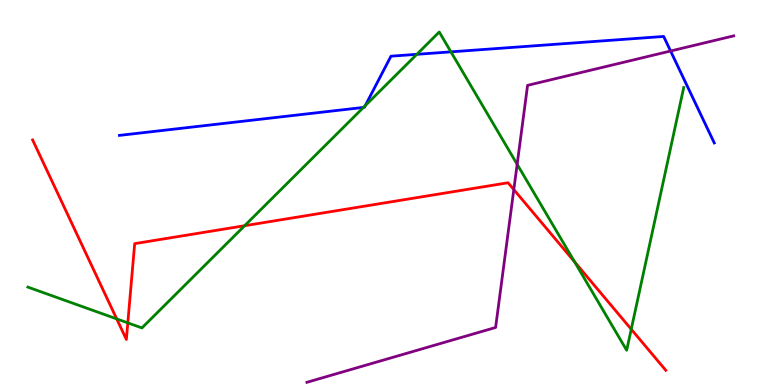[{'lines': ['blue', 'red'], 'intersections': []}, {'lines': ['green', 'red'], 'intersections': [{'x': 1.51, 'y': 1.72}, {'x': 1.65, 'y': 1.61}, {'x': 3.16, 'y': 4.14}, {'x': 7.41, 'y': 3.2}, {'x': 8.15, 'y': 1.45}]}, {'lines': ['purple', 'red'], 'intersections': [{'x': 6.63, 'y': 5.08}]}, {'lines': ['blue', 'green'], 'intersections': [{'x': 4.69, 'y': 7.21}, {'x': 4.71, 'y': 7.26}, {'x': 5.38, 'y': 8.59}, {'x': 5.82, 'y': 8.65}]}, {'lines': ['blue', 'purple'], 'intersections': [{'x': 8.65, 'y': 8.67}]}, {'lines': ['green', 'purple'], 'intersections': [{'x': 6.67, 'y': 5.73}]}]